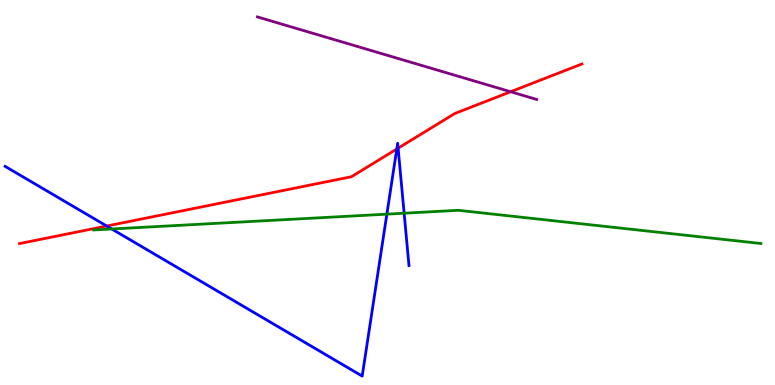[{'lines': ['blue', 'red'], 'intersections': [{'x': 1.38, 'y': 4.13}, {'x': 5.12, 'y': 6.13}, {'x': 5.14, 'y': 6.15}]}, {'lines': ['green', 'red'], 'intersections': []}, {'lines': ['purple', 'red'], 'intersections': [{'x': 6.59, 'y': 7.62}]}, {'lines': ['blue', 'green'], 'intersections': [{'x': 1.44, 'y': 4.05}, {'x': 4.99, 'y': 4.44}, {'x': 5.21, 'y': 4.46}]}, {'lines': ['blue', 'purple'], 'intersections': []}, {'lines': ['green', 'purple'], 'intersections': []}]